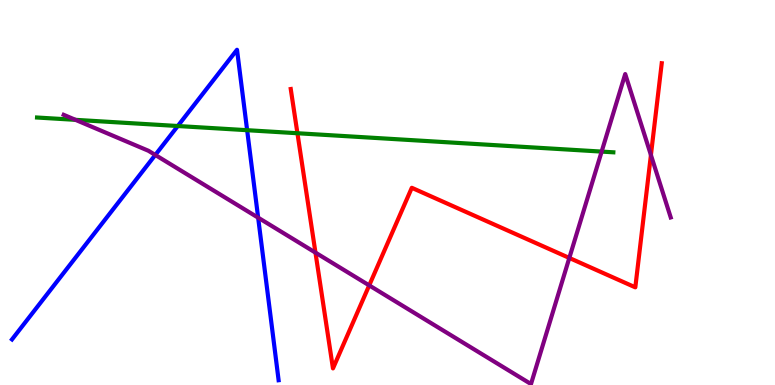[{'lines': ['blue', 'red'], 'intersections': []}, {'lines': ['green', 'red'], 'intersections': [{'x': 3.84, 'y': 6.54}]}, {'lines': ['purple', 'red'], 'intersections': [{'x': 4.07, 'y': 3.44}, {'x': 4.76, 'y': 2.59}, {'x': 7.35, 'y': 3.3}, {'x': 8.4, 'y': 5.97}]}, {'lines': ['blue', 'green'], 'intersections': [{'x': 2.29, 'y': 6.73}, {'x': 3.19, 'y': 6.62}]}, {'lines': ['blue', 'purple'], 'intersections': [{'x': 2.0, 'y': 5.98}, {'x': 3.33, 'y': 4.35}]}, {'lines': ['green', 'purple'], 'intersections': [{'x': 0.974, 'y': 6.89}, {'x': 7.76, 'y': 6.06}]}]